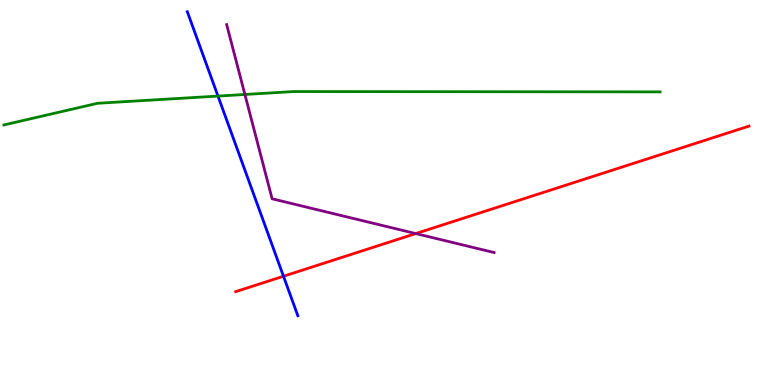[{'lines': ['blue', 'red'], 'intersections': [{'x': 3.66, 'y': 2.82}]}, {'lines': ['green', 'red'], 'intersections': []}, {'lines': ['purple', 'red'], 'intersections': [{'x': 5.36, 'y': 3.93}]}, {'lines': ['blue', 'green'], 'intersections': [{'x': 2.81, 'y': 7.5}]}, {'lines': ['blue', 'purple'], 'intersections': []}, {'lines': ['green', 'purple'], 'intersections': [{'x': 3.16, 'y': 7.55}]}]